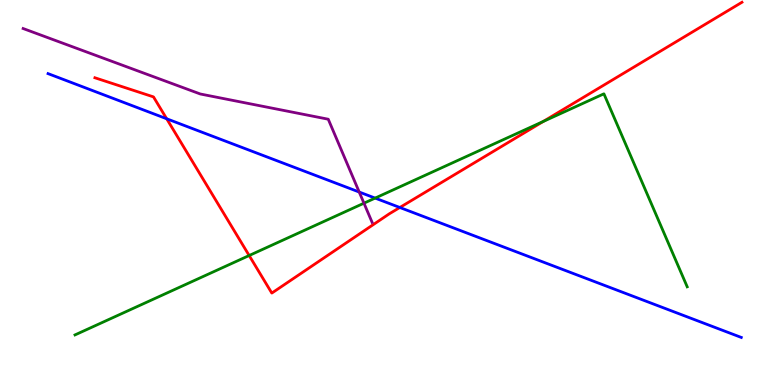[{'lines': ['blue', 'red'], 'intersections': [{'x': 2.15, 'y': 6.92}, {'x': 5.16, 'y': 4.61}]}, {'lines': ['green', 'red'], 'intersections': [{'x': 3.21, 'y': 3.36}, {'x': 7.01, 'y': 6.84}]}, {'lines': ['purple', 'red'], 'intersections': []}, {'lines': ['blue', 'green'], 'intersections': [{'x': 4.84, 'y': 4.85}]}, {'lines': ['blue', 'purple'], 'intersections': [{'x': 4.64, 'y': 5.01}]}, {'lines': ['green', 'purple'], 'intersections': [{'x': 4.7, 'y': 4.72}]}]